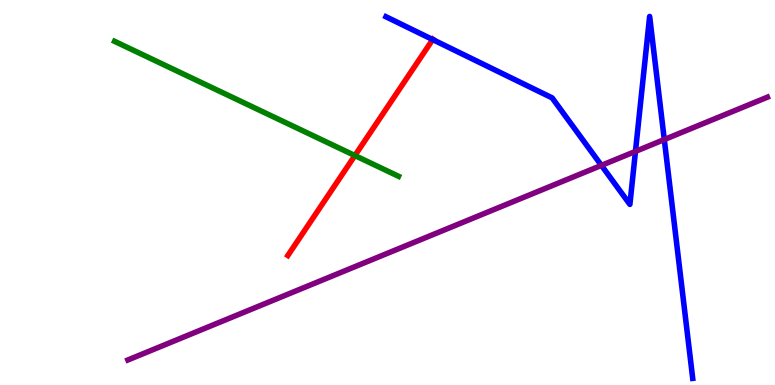[{'lines': ['blue', 'red'], 'intersections': [{'x': 5.58, 'y': 8.97}]}, {'lines': ['green', 'red'], 'intersections': [{'x': 4.58, 'y': 5.96}]}, {'lines': ['purple', 'red'], 'intersections': []}, {'lines': ['blue', 'green'], 'intersections': []}, {'lines': ['blue', 'purple'], 'intersections': [{'x': 7.76, 'y': 5.7}, {'x': 8.2, 'y': 6.07}, {'x': 8.57, 'y': 6.38}]}, {'lines': ['green', 'purple'], 'intersections': []}]